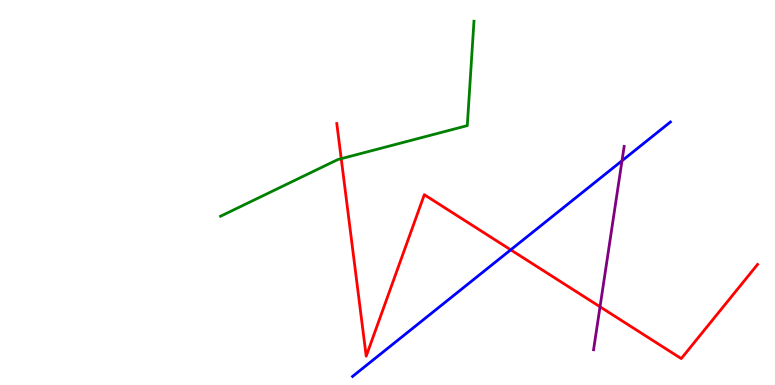[{'lines': ['blue', 'red'], 'intersections': [{'x': 6.59, 'y': 3.51}]}, {'lines': ['green', 'red'], 'intersections': [{'x': 4.4, 'y': 5.88}]}, {'lines': ['purple', 'red'], 'intersections': [{'x': 7.74, 'y': 2.03}]}, {'lines': ['blue', 'green'], 'intersections': []}, {'lines': ['blue', 'purple'], 'intersections': [{'x': 8.03, 'y': 5.82}]}, {'lines': ['green', 'purple'], 'intersections': []}]